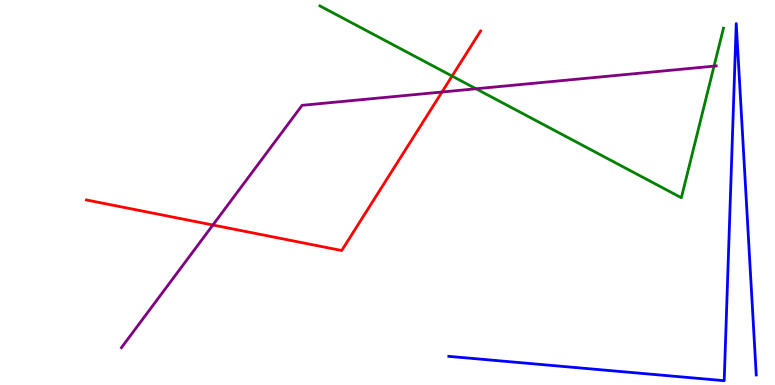[{'lines': ['blue', 'red'], 'intersections': []}, {'lines': ['green', 'red'], 'intersections': [{'x': 5.83, 'y': 8.02}]}, {'lines': ['purple', 'red'], 'intersections': [{'x': 2.75, 'y': 4.16}, {'x': 5.7, 'y': 7.61}]}, {'lines': ['blue', 'green'], 'intersections': []}, {'lines': ['blue', 'purple'], 'intersections': []}, {'lines': ['green', 'purple'], 'intersections': [{'x': 6.14, 'y': 7.69}, {'x': 9.21, 'y': 8.28}]}]